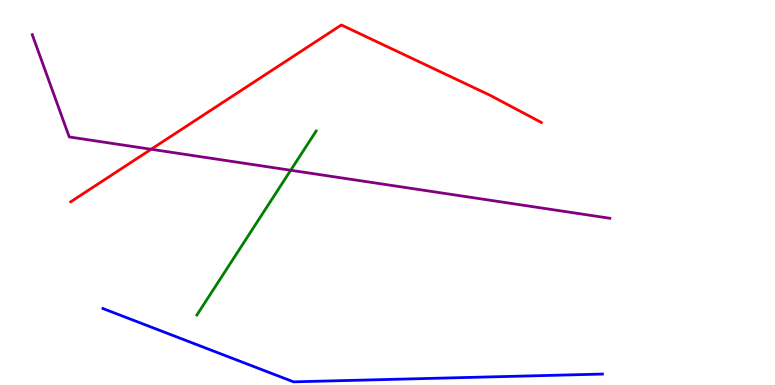[{'lines': ['blue', 'red'], 'intersections': []}, {'lines': ['green', 'red'], 'intersections': []}, {'lines': ['purple', 'red'], 'intersections': [{'x': 1.95, 'y': 6.12}]}, {'lines': ['blue', 'green'], 'intersections': []}, {'lines': ['blue', 'purple'], 'intersections': []}, {'lines': ['green', 'purple'], 'intersections': [{'x': 3.75, 'y': 5.58}]}]